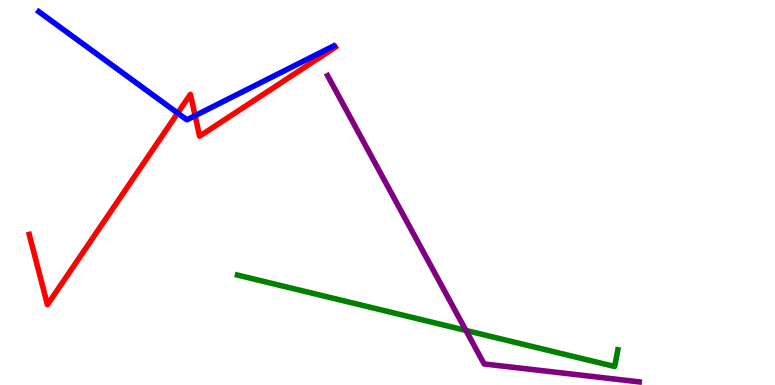[{'lines': ['blue', 'red'], 'intersections': [{'x': 2.29, 'y': 7.06}, {'x': 2.52, 'y': 7.0}]}, {'lines': ['green', 'red'], 'intersections': []}, {'lines': ['purple', 'red'], 'intersections': []}, {'lines': ['blue', 'green'], 'intersections': []}, {'lines': ['blue', 'purple'], 'intersections': []}, {'lines': ['green', 'purple'], 'intersections': [{'x': 6.01, 'y': 1.42}]}]